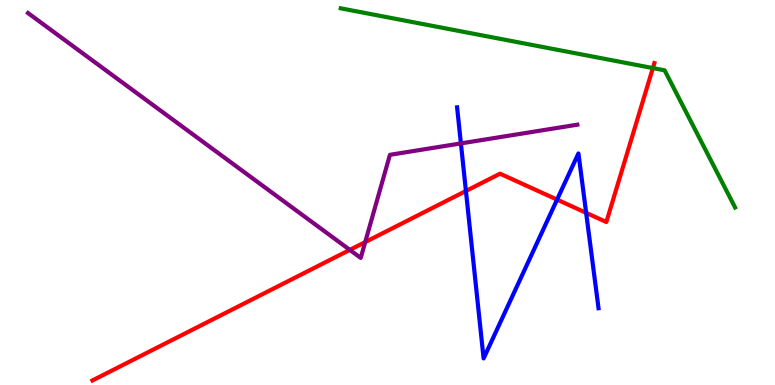[{'lines': ['blue', 'red'], 'intersections': [{'x': 6.01, 'y': 5.04}, {'x': 7.19, 'y': 4.82}, {'x': 7.56, 'y': 4.47}]}, {'lines': ['green', 'red'], 'intersections': [{'x': 8.42, 'y': 8.23}]}, {'lines': ['purple', 'red'], 'intersections': [{'x': 4.51, 'y': 3.51}, {'x': 4.71, 'y': 3.71}]}, {'lines': ['blue', 'green'], 'intersections': []}, {'lines': ['blue', 'purple'], 'intersections': [{'x': 5.95, 'y': 6.28}]}, {'lines': ['green', 'purple'], 'intersections': []}]